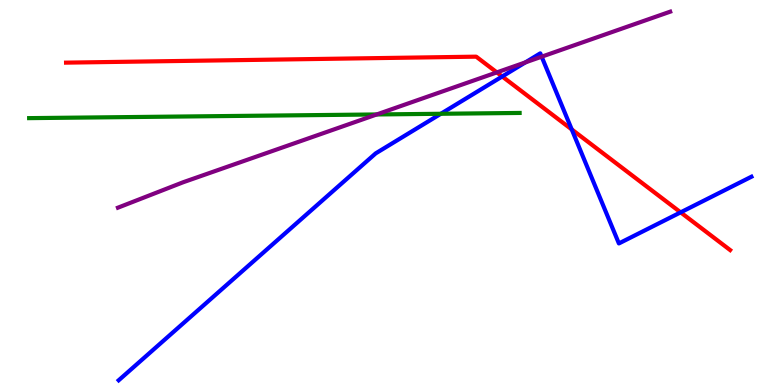[{'lines': ['blue', 'red'], 'intersections': [{'x': 6.48, 'y': 8.01}, {'x': 7.38, 'y': 6.64}, {'x': 8.78, 'y': 4.48}]}, {'lines': ['green', 'red'], 'intersections': []}, {'lines': ['purple', 'red'], 'intersections': [{'x': 6.41, 'y': 8.12}]}, {'lines': ['blue', 'green'], 'intersections': [{'x': 5.69, 'y': 7.04}]}, {'lines': ['blue', 'purple'], 'intersections': [{'x': 6.78, 'y': 8.38}, {'x': 6.99, 'y': 8.53}]}, {'lines': ['green', 'purple'], 'intersections': [{'x': 4.86, 'y': 7.03}]}]